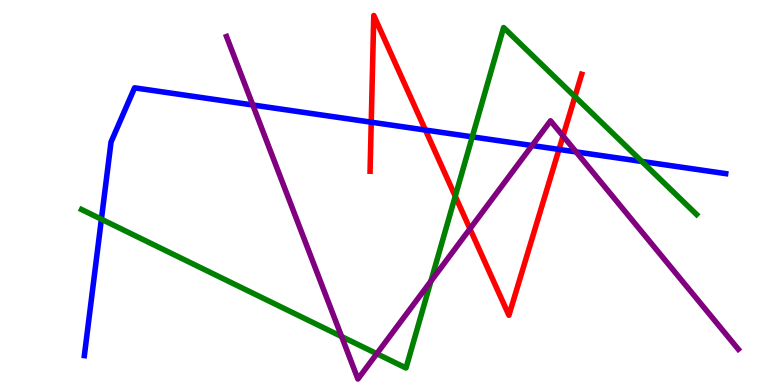[{'lines': ['blue', 'red'], 'intersections': [{'x': 4.79, 'y': 6.83}, {'x': 5.49, 'y': 6.62}, {'x': 7.21, 'y': 6.12}]}, {'lines': ['green', 'red'], 'intersections': [{'x': 5.87, 'y': 4.9}, {'x': 7.42, 'y': 7.49}]}, {'lines': ['purple', 'red'], 'intersections': [{'x': 6.06, 'y': 4.06}, {'x': 7.27, 'y': 6.47}]}, {'lines': ['blue', 'green'], 'intersections': [{'x': 1.31, 'y': 4.31}, {'x': 6.09, 'y': 6.45}, {'x': 8.28, 'y': 5.81}]}, {'lines': ['blue', 'purple'], 'intersections': [{'x': 3.26, 'y': 7.27}, {'x': 6.87, 'y': 6.22}, {'x': 7.43, 'y': 6.05}]}, {'lines': ['green', 'purple'], 'intersections': [{'x': 4.41, 'y': 1.26}, {'x': 4.86, 'y': 0.812}, {'x': 5.56, 'y': 2.7}]}]